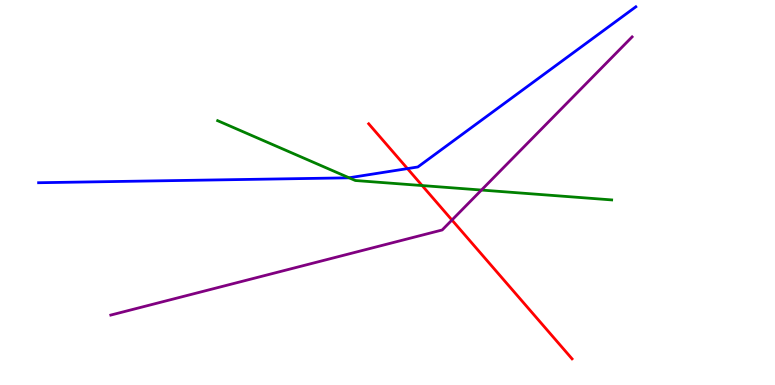[{'lines': ['blue', 'red'], 'intersections': [{'x': 5.26, 'y': 5.62}]}, {'lines': ['green', 'red'], 'intersections': [{'x': 5.45, 'y': 5.18}]}, {'lines': ['purple', 'red'], 'intersections': [{'x': 5.83, 'y': 4.28}]}, {'lines': ['blue', 'green'], 'intersections': [{'x': 4.5, 'y': 5.38}]}, {'lines': ['blue', 'purple'], 'intersections': []}, {'lines': ['green', 'purple'], 'intersections': [{'x': 6.21, 'y': 5.06}]}]